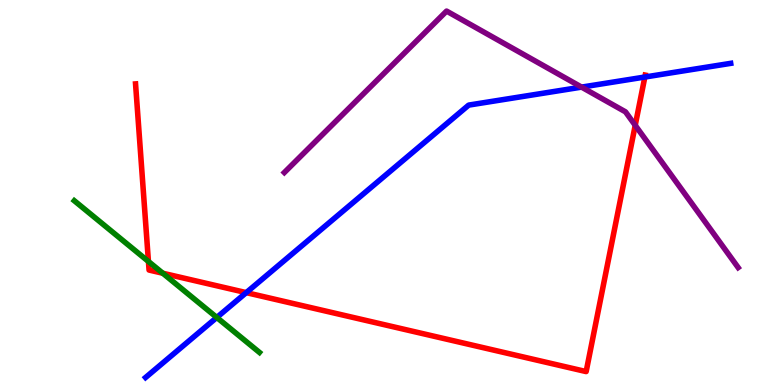[{'lines': ['blue', 'red'], 'intersections': [{'x': 3.18, 'y': 2.4}, {'x': 8.32, 'y': 8.0}]}, {'lines': ['green', 'red'], 'intersections': [{'x': 1.92, 'y': 3.21}, {'x': 2.1, 'y': 2.9}]}, {'lines': ['purple', 'red'], 'intersections': [{'x': 8.2, 'y': 6.75}]}, {'lines': ['blue', 'green'], 'intersections': [{'x': 2.8, 'y': 1.75}]}, {'lines': ['blue', 'purple'], 'intersections': [{'x': 7.5, 'y': 7.74}]}, {'lines': ['green', 'purple'], 'intersections': []}]